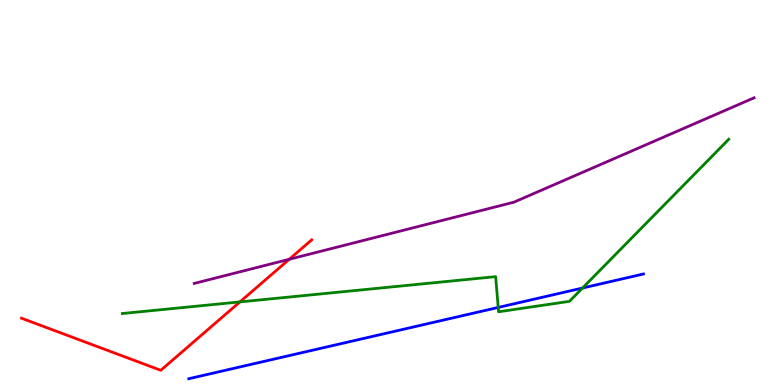[{'lines': ['blue', 'red'], 'intersections': []}, {'lines': ['green', 'red'], 'intersections': [{'x': 3.1, 'y': 2.16}]}, {'lines': ['purple', 'red'], 'intersections': [{'x': 3.73, 'y': 3.27}]}, {'lines': ['blue', 'green'], 'intersections': [{'x': 6.43, 'y': 2.01}, {'x': 7.52, 'y': 2.52}]}, {'lines': ['blue', 'purple'], 'intersections': []}, {'lines': ['green', 'purple'], 'intersections': []}]